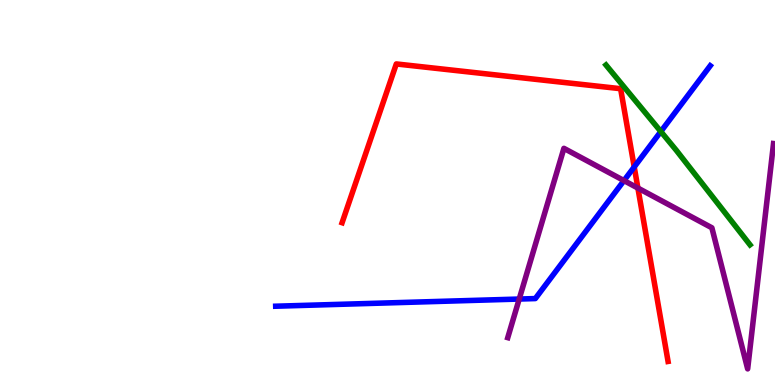[{'lines': ['blue', 'red'], 'intersections': [{'x': 8.18, 'y': 5.66}]}, {'lines': ['green', 'red'], 'intersections': []}, {'lines': ['purple', 'red'], 'intersections': [{'x': 8.23, 'y': 5.12}]}, {'lines': ['blue', 'green'], 'intersections': [{'x': 8.53, 'y': 6.58}]}, {'lines': ['blue', 'purple'], 'intersections': [{'x': 6.7, 'y': 2.23}, {'x': 8.05, 'y': 5.31}]}, {'lines': ['green', 'purple'], 'intersections': []}]